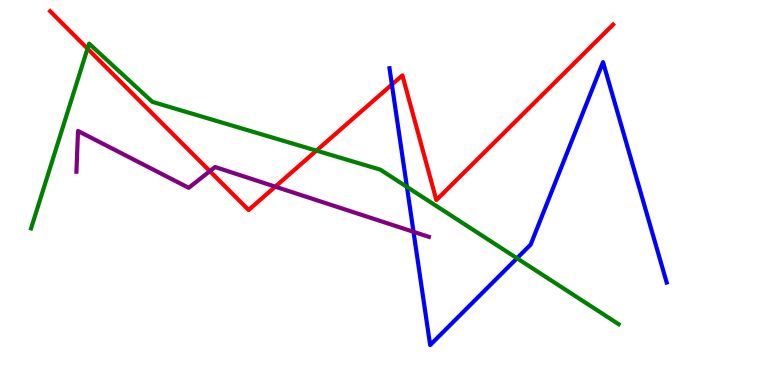[{'lines': ['blue', 'red'], 'intersections': [{'x': 5.06, 'y': 7.8}]}, {'lines': ['green', 'red'], 'intersections': [{'x': 1.13, 'y': 8.74}, {'x': 4.08, 'y': 6.09}]}, {'lines': ['purple', 'red'], 'intersections': [{'x': 2.71, 'y': 5.55}, {'x': 3.55, 'y': 5.15}]}, {'lines': ['blue', 'green'], 'intersections': [{'x': 5.25, 'y': 5.15}, {'x': 6.67, 'y': 3.29}]}, {'lines': ['blue', 'purple'], 'intersections': [{'x': 5.34, 'y': 3.98}]}, {'lines': ['green', 'purple'], 'intersections': []}]